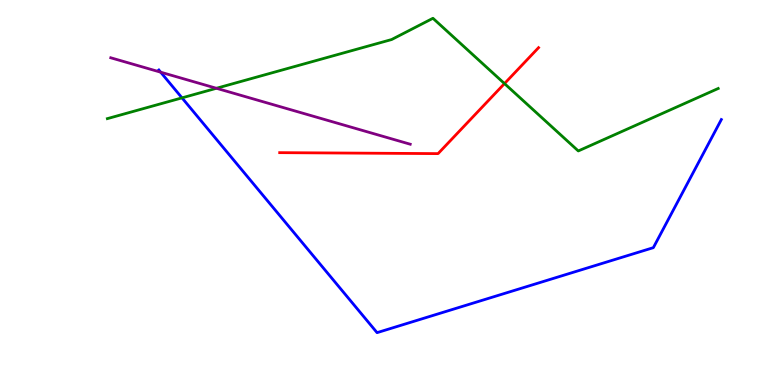[{'lines': ['blue', 'red'], 'intersections': []}, {'lines': ['green', 'red'], 'intersections': [{'x': 6.51, 'y': 7.83}]}, {'lines': ['purple', 'red'], 'intersections': []}, {'lines': ['blue', 'green'], 'intersections': [{'x': 2.35, 'y': 7.46}]}, {'lines': ['blue', 'purple'], 'intersections': [{'x': 2.07, 'y': 8.13}]}, {'lines': ['green', 'purple'], 'intersections': [{'x': 2.79, 'y': 7.71}]}]